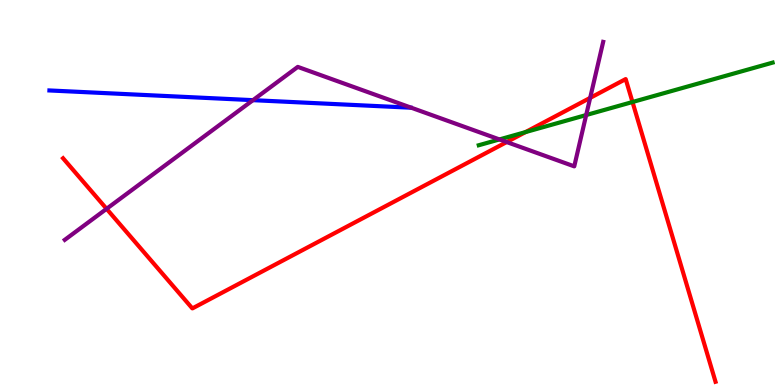[{'lines': ['blue', 'red'], 'intersections': []}, {'lines': ['green', 'red'], 'intersections': [{'x': 6.78, 'y': 6.57}, {'x': 8.16, 'y': 7.35}]}, {'lines': ['purple', 'red'], 'intersections': [{'x': 1.38, 'y': 4.58}, {'x': 6.54, 'y': 6.31}, {'x': 7.62, 'y': 7.46}]}, {'lines': ['blue', 'green'], 'intersections': []}, {'lines': ['blue', 'purple'], 'intersections': [{'x': 3.26, 'y': 7.4}]}, {'lines': ['green', 'purple'], 'intersections': [{'x': 6.44, 'y': 6.38}, {'x': 7.56, 'y': 7.01}]}]